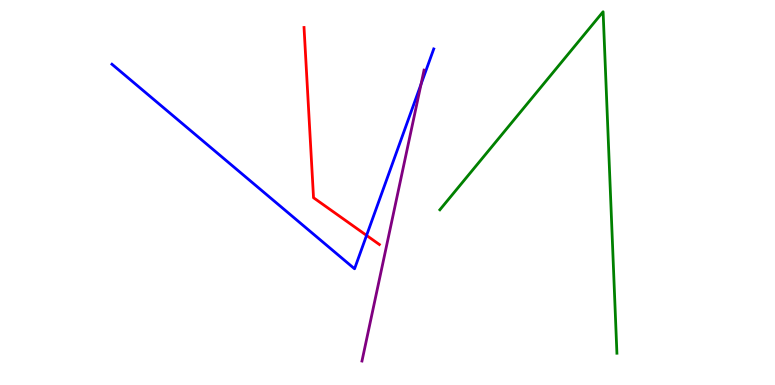[{'lines': ['blue', 'red'], 'intersections': [{'x': 4.73, 'y': 3.89}]}, {'lines': ['green', 'red'], 'intersections': []}, {'lines': ['purple', 'red'], 'intersections': []}, {'lines': ['blue', 'green'], 'intersections': []}, {'lines': ['blue', 'purple'], 'intersections': [{'x': 5.43, 'y': 7.81}]}, {'lines': ['green', 'purple'], 'intersections': []}]